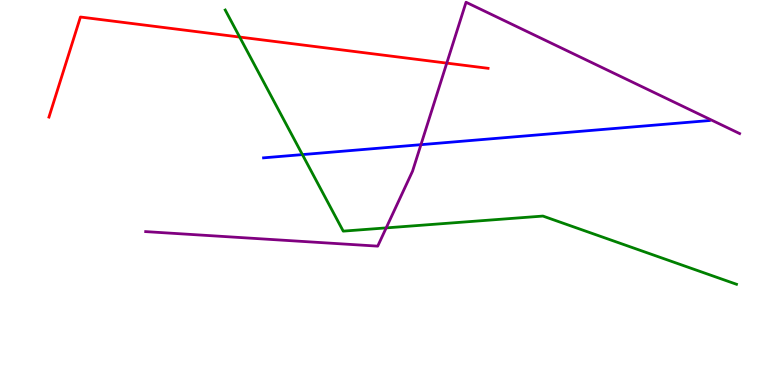[{'lines': ['blue', 'red'], 'intersections': []}, {'lines': ['green', 'red'], 'intersections': [{'x': 3.09, 'y': 9.04}]}, {'lines': ['purple', 'red'], 'intersections': [{'x': 5.76, 'y': 8.36}]}, {'lines': ['blue', 'green'], 'intersections': [{'x': 3.9, 'y': 5.98}]}, {'lines': ['blue', 'purple'], 'intersections': [{'x': 5.43, 'y': 6.24}]}, {'lines': ['green', 'purple'], 'intersections': [{'x': 4.98, 'y': 4.08}]}]